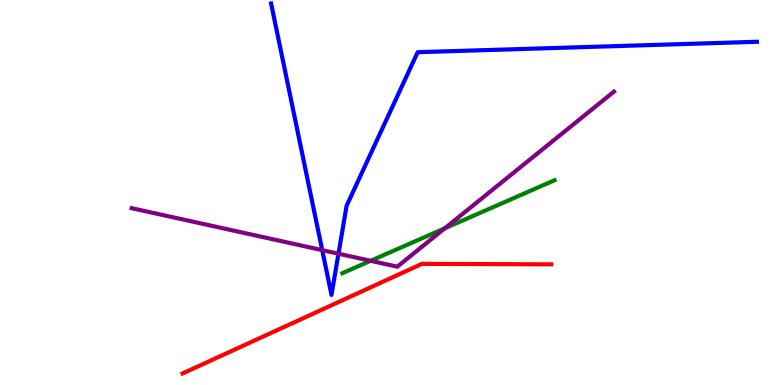[{'lines': ['blue', 'red'], 'intersections': []}, {'lines': ['green', 'red'], 'intersections': []}, {'lines': ['purple', 'red'], 'intersections': []}, {'lines': ['blue', 'green'], 'intersections': []}, {'lines': ['blue', 'purple'], 'intersections': [{'x': 4.16, 'y': 3.5}, {'x': 4.37, 'y': 3.41}]}, {'lines': ['green', 'purple'], 'intersections': [{'x': 4.78, 'y': 3.23}, {'x': 5.74, 'y': 4.07}]}]